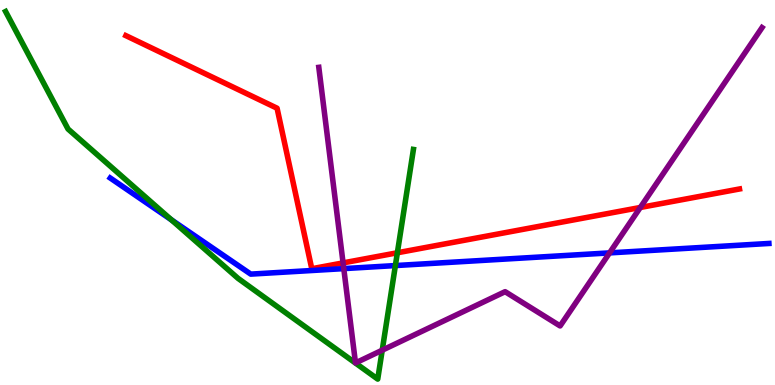[{'lines': ['blue', 'red'], 'intersections': []}, {'lines': ['green', 'red'], 'intersections': [{'x': 5.13, 'y': 3.43}]}, {'lines': ['purple', 'red'], 'intersections': [{'x': 4.43, 'y': 3.17}, {'x': 8.26, 'y': 4.61}]}, {'lines': ['blue', 'green'], 'intersections': [{'x': 2.21, 'y': 4.29}, {'x': 5.1, 'y': 3.1}]}, {'lines': ['blue', 'purple'], 'intersections': [{'x': 4.44, 'y': 3.02}, {'x': 7.87, 'y': 3.43}]}, {'lines': ['green', 'purple'], 'intersections': [{'x': 4.93, 'y': 0.904}]}]